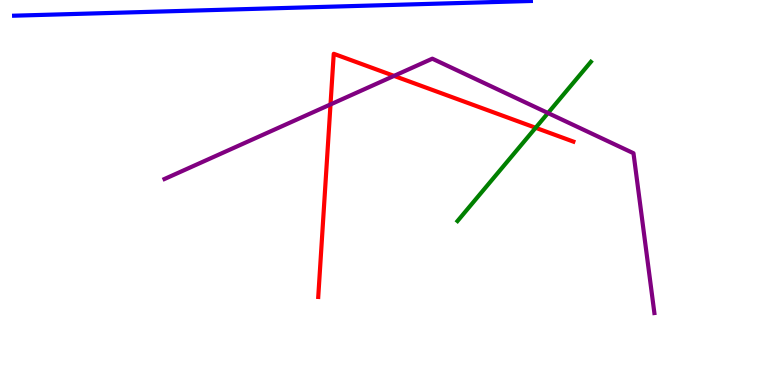[{'lines': ['blue', 'red'], 'intersections': []}, {'lines': ['green', 'red'], 'intersections': [{'x': 6.91, 'y': 6.68}]}, {'lines': ['purple', 'red'], 'intersections': [{'x': 4.26, 'y': 7.29}, {'x': 5.08, 'y': 8.03}]}, {'lines': ['blue', 'green'], 'intersections': []}, {'lines': ['blue', 'purple'], 'intersections': []}, {'lines': ['green', 'purple'], 'intersections': [{'x': 7.07, 'y': 7.06}]}]